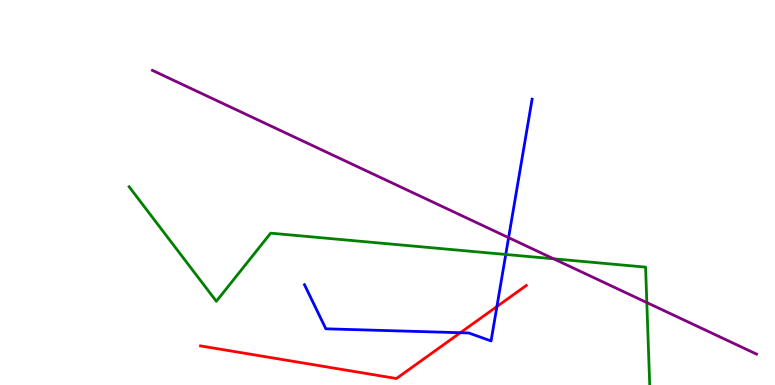[{'lines': ['blue', 'red'], 'intersections': [{'x': 5.94, 'y': 1.36}, {'x': 6.41, 'y': 2.04}]}, {'lines': ['green', 'red'], 'intersections': []}, {'lines': ['purple', 'red'], 'intersections': []}, {'lines': ['blue', 'green'], 'intersections': [{'x': 6.53, 'y': 3.39}]}, {'lines': ['blue', 'purple'], 'intersections': [{'x': 6.56, 'y': 3.83}]}, {'lines': ['green', 'purple'], 'intersections': [{'x': 7.14, 'y': 3.28}, {'x': 8.35, 'y': 2.14}]}]